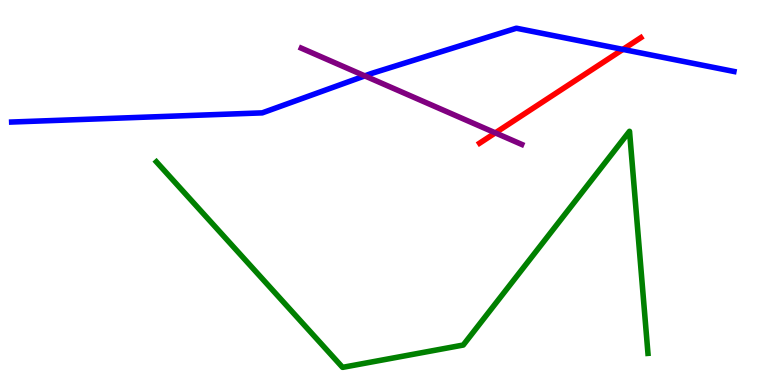[{'lines': ['blue', 'red'], 'intersections': [{'x': 8.04, 'y': 8.72}]}, {'lines': ['green', 'red'], 'intersections': []}, {'lines': ['purple', 'red'], 'intersections': [{'x': 6.39, 'y': 6.55}]}, {'lines': ['blue', 'green'], 'intersections': []}, {'lines': ['blue', 'purple'], 'intersections': [{'x': 4.71, 'y': 8.03}]}, {'lines': ['green', 'purple'], 'intersections': []}]